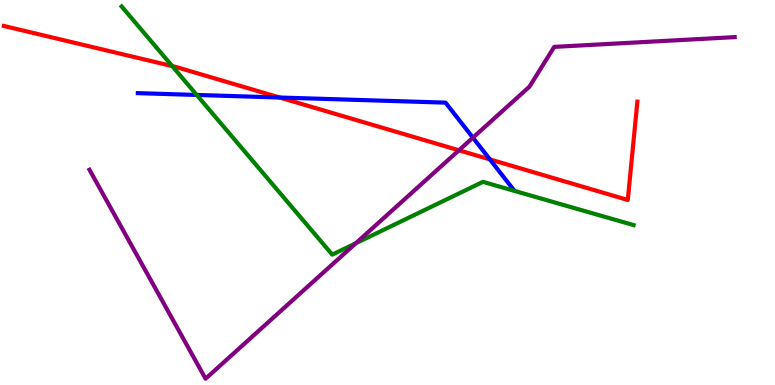[{'lines': ['blue', 'red'], 'intersections': [{'x': 3.61, 'y': 7.47}, {'x': 6.32, 'y': 5.86}]}, {'lines': ['green', 'red'], 'intersections': [{'x': 2.22, 'y': 8.28}]}, {'lines': ['purple', 'red'], 'intersections': [{'x': 5.92, 'y': 6.1}]}, {'lines': ['blue', 'green'], 'intersections': [{'x': 2.54, 'y': 7.53}]}, {'lines': ['blue', 'purple'], 'intersections': [{'x': 6.1, 'y': 6.42}]}, {'lines': ['green', 'purple'], 'intersections': [{'x': 4.59, 'y': 3.68}]}]